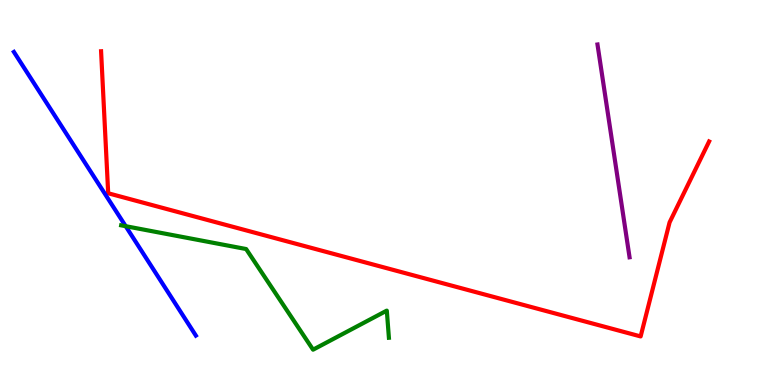[{'lines': ['blue', 'red'], 'intersections': []}, {'lines': ['green', 'red'], 'intersections': []}, {'lines': ['purple', 'red'], 'intersections': []}, {'lines': ['blue', 'green'], 'intersections': [{'x': 1.62, 'y': 4.12}]}, {'lines': ['blue', 'purple'], 'intersections': []}, {'lines': ['green', 'purple'], 'intersections': []}]